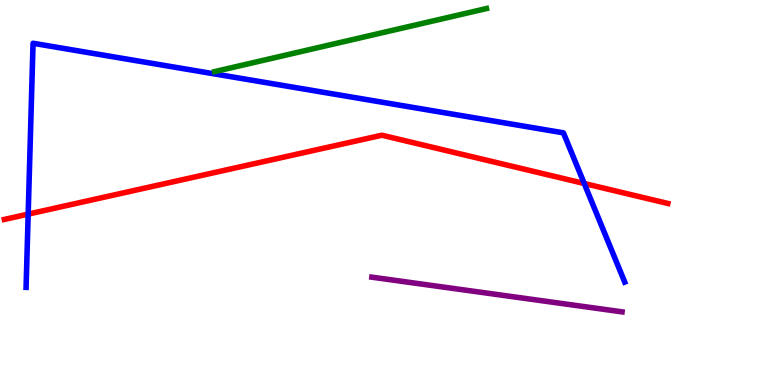[{'lines': ['blue', 'red'], 'intersections': [{'x': 0.364, 'y': 4.44}, {'x': 7.54, 'y': 5.23}]}, {'lines': ['green', 'red'], 'intersections': []}, {'lines': ['purple', 'red'], 'intersections': []}, {'lines': ['blue', 'green'], 'intersections': []}, {'lines': ['blue', 'purple'], 'intersections': []}, {'lines': ['green', 'purple'], 'intersections': []}]